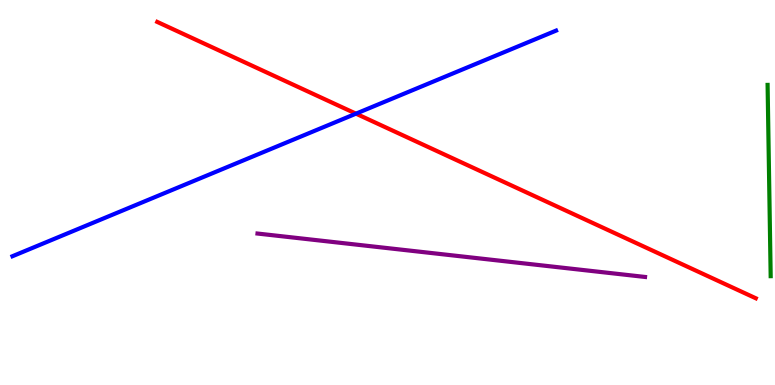[{'lines': ['blue', 'red'], 'intersections': [{'x': 4.59, 'y': 7.05}]}, {'lines': ['green', 'red'], 'intersections': []}, {'lines': ['purple', 'red'], 'intersections': []}, {'lines': ['blue', 'green'], 'intersections': []}, {'lines': ['blue', 'purple'], 'intersections': []}, {'lines': ['green', 'purple'], 'intersections': []}]